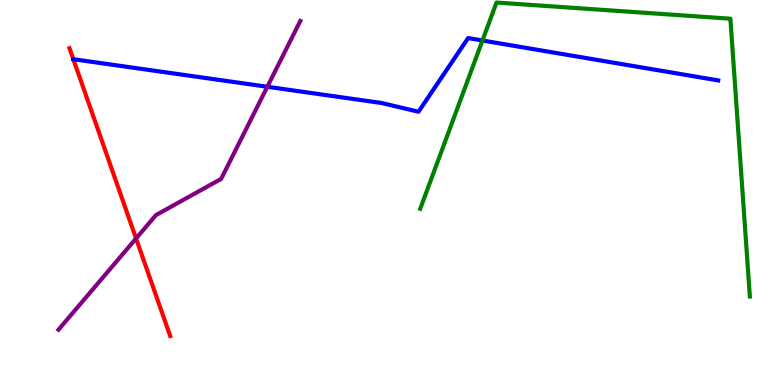[{'lines': ['blue', 'red'], 'intersections': [{'x': 0.946, 'y': 8.46}]}, {'lines': ['green', 'red'], 'intersections': []}, {'lines': ['purple', 'red'], 'intersections': [{'x': 1.76, 'y': 3.81}]}, {'lines': ['blue', 'green'], 'intersections': [{'x': 6.23, 'y': 8.95}]}, {'lines': ['blue', 'purple'], 'intersections': [{'x': 3.45, 'y': 7.75}]}, {'lines': ['green', 'purple'], 'intersections': []}]